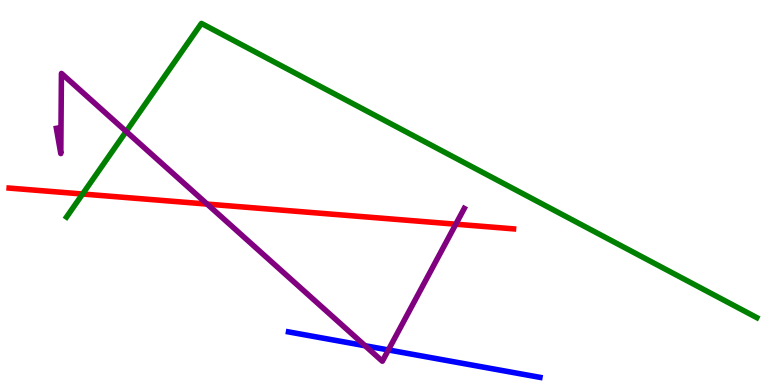[{'lines': ['blue', 'red'], 'intersections': []}, {'lines': ['green', 'red'], 'intersections': [{'x': 1.07, 'y': 4.96}]}, {'lines': ['purple', 'red'], 'intersections': [{'x': 2.67, 'y': 4.7}, {'x': 5.88, 'y': 4.18}]}, {'lines': ['blue', 'green'], 'intersections': []}, {'lines': ['blue', 'purple'], 'intersections': [{'x': 4.71, 'y': 1.02}, {'x': 5.01, 'y': 0.91}]}, {'lines': ['green', 'purple'], 'intersections': [{'x': 1.63, 'y': 6.59}]}]